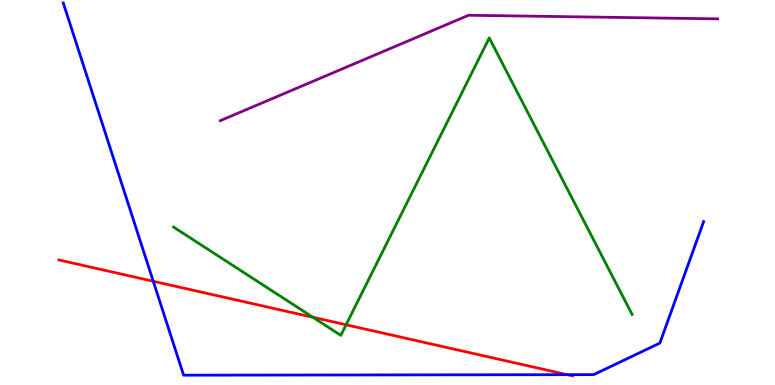[{'lines': ['blue', 'red'], 'intersections': [{'x': 1.98, 'y': 2.69}, {'x': 7.32, 'y': 0.268}]}, {'lines': ['green', 'red'], 'intersections': [{'x': 4.04, 'y': 1.76}, {'x': 4.47, 'y': 1.56}]}, {'lines': ['purple', 'red'], 'intersections': []}, {'lines': ['blue', 'green'], 'intersections': []}, {'lines': ['blue', 'purple'], 'intersections': []}, {'lines': ['green', 'purple'], 'intersections': []}]